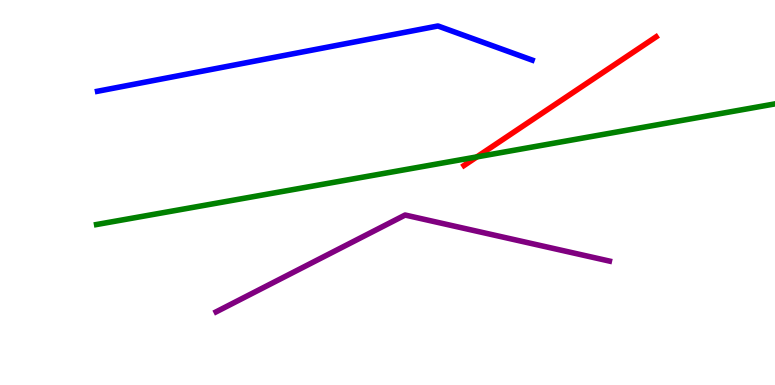[{'lines': ['blue', 'red'], 'intersections': []}, {'lines': ['green', 'red'], 'intersections': [{'x': 6.15, 'y': 5.92}]}, {'lines': ['purple', 'red'], 'intersections': []}, {'lines': ['blue', 'green'], 'intersections': []}, {'lines': ['blue', 'purple'], 'intersections': []}, {'lines': ['green', 'purple'], 'intersections': []}]